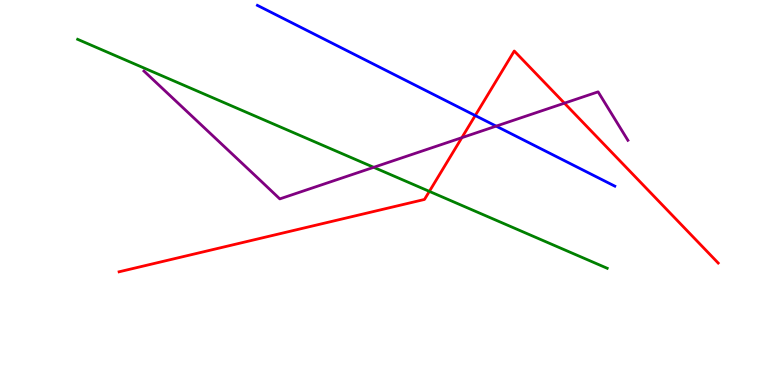[{'lines': ['blue', 'red'], 'intersections': [{'x': 6.13, 'y': 7.0}]}, {'lines': ['green', 'red'], 'intersections': [{'x': 5.54, 'y': 5.03}]}, {'lines': ['purple', 'red'], 'intersections': [{'x': 5.96, 'y': 6.42}, {'x': 7.28, 'y': 7.32}]}, {'lines': ['blue', 'green'], 'intersections': []}, {'lines': ['blue', 'purple'], 'intersections': [{'x': 6.4, 'y': 6.72}]}, {'lines': ['green', 'purple'], 'intersections': [{'x': 4.82, 'y': 5.65}]}]